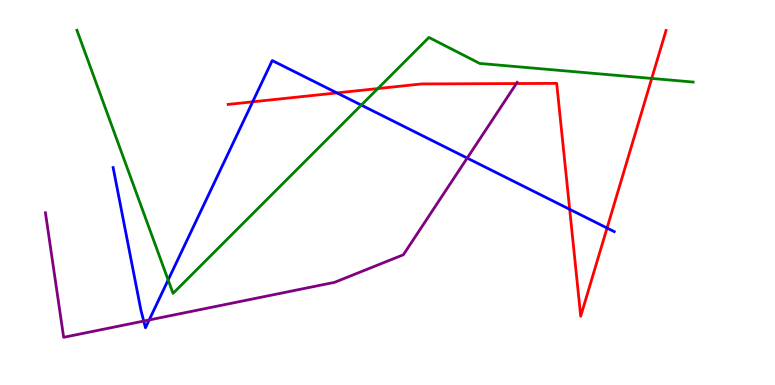[{'lines': ['blue', 'red'], 'intersections': [{'x': 3.26, 'y': 7.36}, {'x': 4.35, 'y': 7.59}, {'x': 7.35, 'y': 4.56}, {'x': 7.83, 'y': 4.08}]}, {'lines': ['green', 'red'], 'intersections': [{'x': 4.87, 'y': 7.7}, {'x': 8.41, 'y': 7.96}]}, {'lines': ['purple', 'red'], 'intersections': [{'x': 6.66, 'y': 7.83}]}, {'lines': ['blue', 'green'], 'intersections': [{'x': 2.17, 'y': 2.73}, {'x': 4.66, 'y': 7.27}]}, {'lines': ['blue', 'purple'], 'intersections': [{'x': 1.85, 'y': 1.66}, {'x': 1.93, 'y': 1.69}, {'x': 6.03, 'y': 5.89}]}, {'lines': ['green', 'purple'], 'intersections': []}]